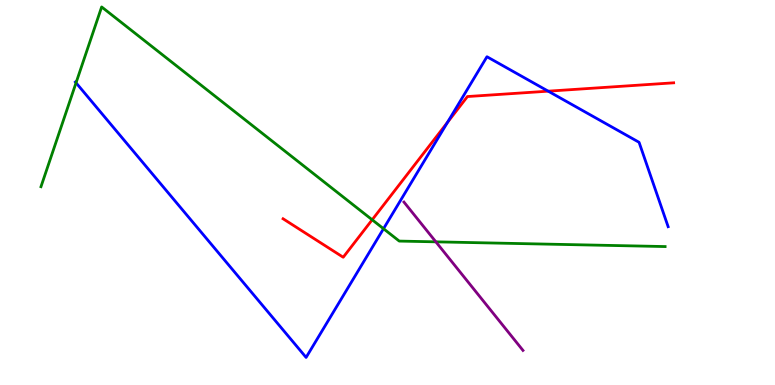[{'lines': ['blue', 'red'], 'intersections': [{'x': 5.77, 'y': 6.82}, {'x': 7.07, 'y': 7.63}]}, {'lines': ['green', 'red'], 'intersections': [{'x': 4.8, 'y': 4.29}]}, {'lines': ['purple', 'red'], 'intersections': []}, {'lines': ['blue', 'green'], 'intersections': [{'x': 0.981, 'y': 7.85}, {'x': 4.95, 'y': 4.06}]}, {'lines': ['blue', 'purple'], 'intersections': []}, {'lines': ['green', 'purple'], 'intersections': [{'x': 5.62, 'y': 3.72}]}]